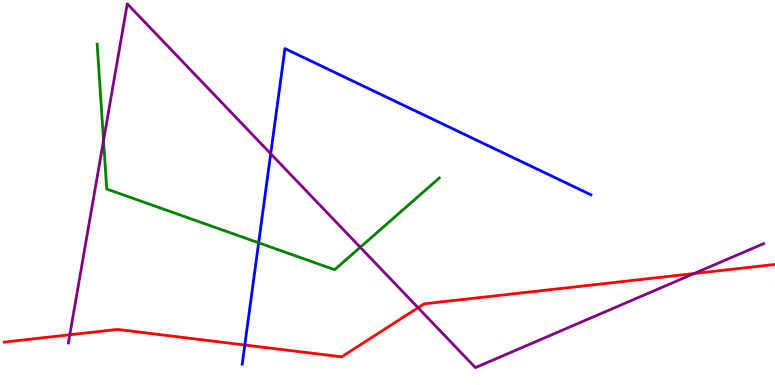[{'lines': ['blue', 'red'], 'intersections': [{'x': 3.16, 'y': 1.04}]}, {'lines': ['green', 'red'], 'intersections': []}, {'lines': ['purple', 'red'], 'intersections': [{'x': 0.901, 'y': 1.3}, {'x': 5.39, 'y': 2.01}, {'x': 8.96, 'y': 2.9}]}, {'lines': ['blue', 'green'], 'intersections': [{'x': 3.34, 'y': 3.69}]}, {'lines': ['blue', 'purple'], 'intersections': [{'x': 3.49, 'y': 6.01}]}, {'lines': ['green', 'purple'], 'intersections': [{'x': 1.34, 'y': 6.35}, {'x': 4.65, 'y': 3.58}]}]